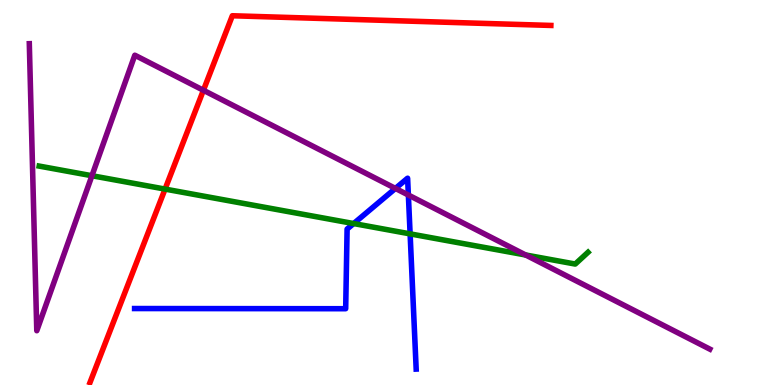[{'lines': ['blue', 'red'], 'intersections': []}, {'lines': ['green', 'red'], 'intersections': [{'x': 2.13, 'y': 5.09}]}, {'lines': ['purple', 'red'], 'intersections': [{'x': 2.62, 'y': 7.66}]}, {'lines': ['blue', 'green'], 'intersections': [{'x': 4.56, 'y': 4.19}, {'x': 5.29, 'y': 3.93}]}, {'lines': ['blue', 'purple'], 'intersections': [{'x': 5.1, 'y': 5.11}, {'x': 5.27, 'y': 4.93}]}, {'lines': ['green', 'purple'], 'intersections': [{'x': 1.19, 'y': 5.44}, {'x': 6.78, 'y': 3.38}]}]